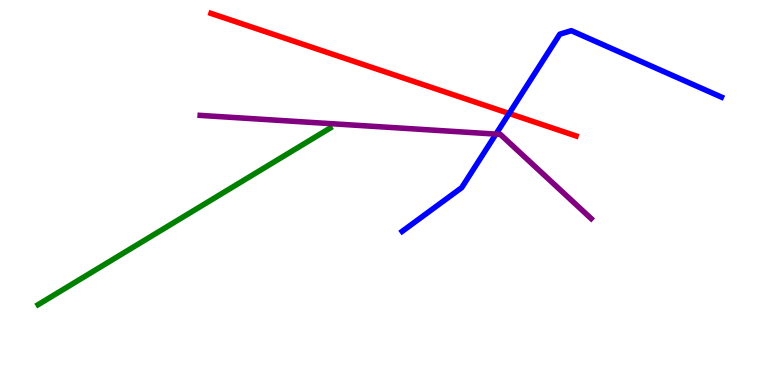[{'lines': ['blue', 'red'], 'intersections': [{'x': 6.57, 'y': 7.05}]}, {'lines': ['green', 'red'], 'intersections': []}, {'lines': ['purple', 'red'], 'intersections': []}, {'lines': ['blue', 'green'], 'intersections': []}, {'lines': ['blue', 'purple'], 'intersections': [{'x': 6.4, 'y': 6.52}]}, {'lines': ['green', 'purple'], 'intersections': []}]